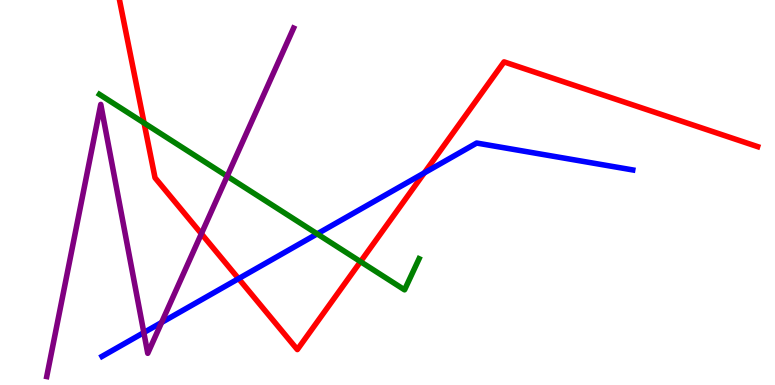[{'lines': ['blue', 'red'], 'intersections': [{'x': 3.08, 'y': 2.76}, {'x': 5.47, 'y': 5.51}]}, {'lines': ['green', 'red'], 'intersections': [{'x': 1.86, 'y': 6.81}, {'x': 4.65, 'y': 3.2}]}, {'lines': ['purple', 'red'], 'intersections': [{'x': 2.6, 'y': 3.93}]}, {'lines': ['blue', 'green'], 'intersections': [{'x': 4.09, 'y': 3.93}]}, {'lines': ['blue', 'purple'], 'intersections': [{'x': 1.86, 'y': 1.36}, {'x': 2.08, 'y': 1.62}]}, {'lines': ['green', 'purple'], 'intersections': [{'x': 2.93, 'y': 5.42}]}]